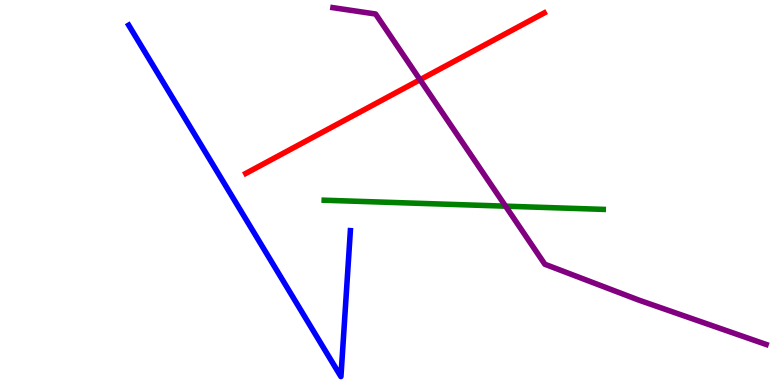[{'lines': ['blue', 'red'], 'intersections': []}, {'lines': ['green', 'red'], 'intersections': []}, {'lines': ['purple', 'red'], 'intersections': [{'x': 5.42, 'y': 7.93}]}, {'lines': ['blue', 'green'], 'intersections': []}, {'lines': ['blue', 'purple'], 'intersections': []}, {'lines': ['green', 'purple'], 'intersections': [{'x': 6.52, 'y': 4.64}]}]